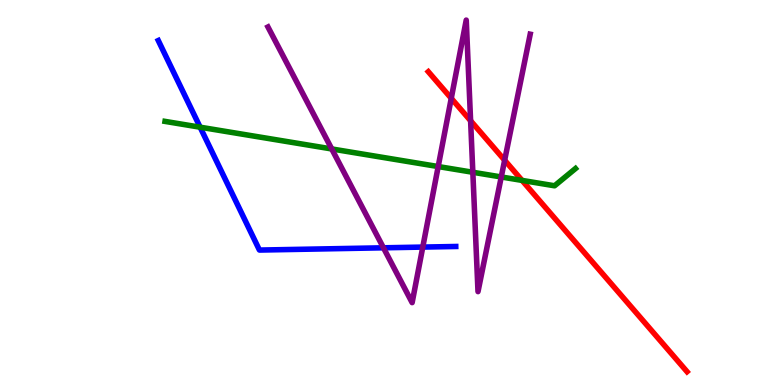[{'lines': ['blue', 'red'], 'intersections': []}, {'lines': ['green', 'red'], 'intersections': [{'x': 6.74, 'y': 5.31}]}, {'lines': ['purple', 'red'], 'intersections': [{'x': 5.82, 'y': 7.45}, {'x': 6.07, 'y': 6.86}, {'x': 6.51, 'y': 5.84}]}, {'lines': ['blue', 'green'], 'intersections': [{'x': 2.58, 'y': 6.7}]}, {'lines': ['blue', 'purple'], 'intersections': [{'x': 4.95, 'y': 3.56}, {'x': 5.46, 'y': 3.58}]}, {'lines': ['green', 'purple'], 'intersections': [{'x': 4.28, 'y': 6.13}, {'x': 5.65, 'y': 5.67}, {'x': 6.1, 'y': 5.53}, {'x': 6.47, 'y': 5.4}]}]